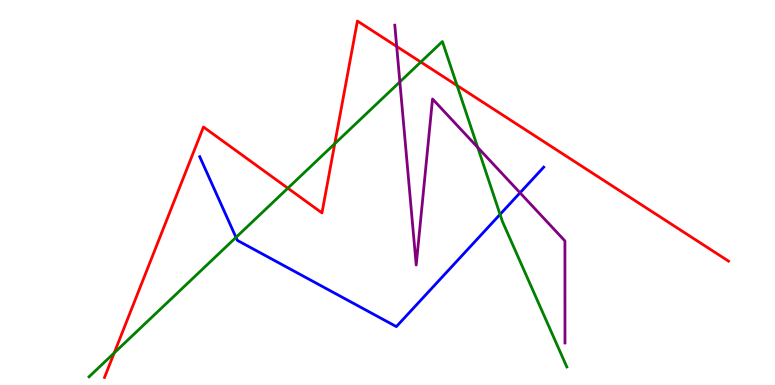[{'lines': ['blue', 'red'], 'intersections': []}, {'lines': ['green', 'red'], 'intersections': [{'x': 1.47, 'y': 0.832}, {'x': 3.71, 'y': 5.11}, {'x': 4.32, 'y': 6.27}, {'x': 5.43, 'y': 8.39}, {'x': 5.9, 'y': 7.78}]}, {'lines': ['purple', 'red'], 'intersections': [{'x': 5.12, 'y': 8.79}]}, {'lines': ['blue', 'green'], 'intersections': [{'x': 3.05, 'y': 3.83}, {'x': 6.45, 'y': 4.43}]}, {'lines': ['blue', 'purple'], 'intersections': [{'x': 6.71, 'y': 4.99}]}, {'lines': ['green', 'purple'], 'intersections': [{'x': 5.16, 'y': 7.87}, {'x': 6.16, 'y': 6.17}]}]